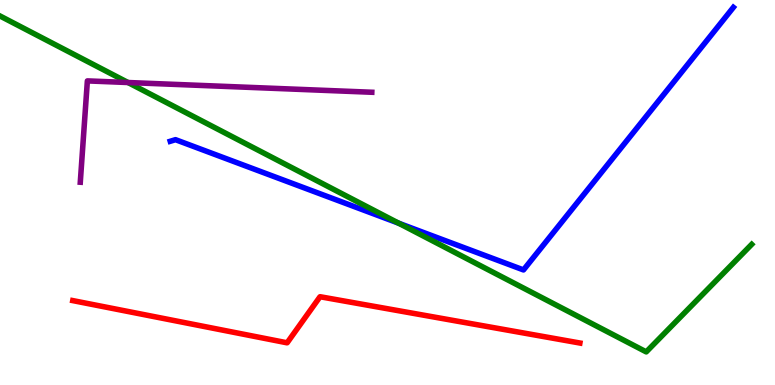[{'lines': ['blue', 'red'], 'intersections': []}, {'lines': ['green', 'red'], 'intersections': []}, {'lines': ['purple', 'red'], 'intersections': []}, {'lines': ['blue', 'green'], 'intersections': [{'x': 5.14, 'y': 4.2}]}, {'lines': ['blue', 'purple'], 'intersections': []}, {'lines': ['green', 'purple'], 'intersections': [{'x': 1.65, 'y': 7.86}]}]